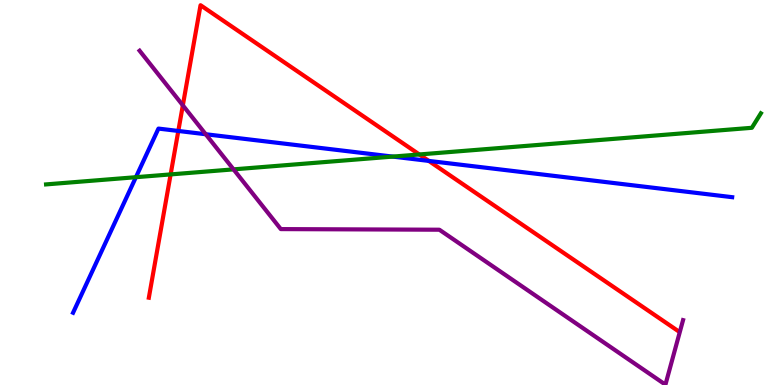[{'lines': ['blue', 'red'], 'intersections': [{'x': 2.3, 'y': 6.6}, {'x': 5.53, 'y': 5.82}]}, {'lines': ['green', 'red'], 'intersections': [{'x': 2.2, 'y': 5.47}, {'x': 5.41, 'y': 5.99}]}, {'lines': ['purple', 'red'], 'intersections': [{'x': 2.36, 'y': 7.26}]}, {'lines': ['blue', 'green'], 'intersections': [{'x': 1.75, 'y': 5.4}, {'x': 5.07, 'y': 5.93}]}, {'lines': ['blue', 'purple'], 'intersections': [{'x': 2.65, 'y': 6.51}]}, {'lines': ['green', 'purple'], 'intersections': [{'x': 3.01, 'y': 5.6}]}]